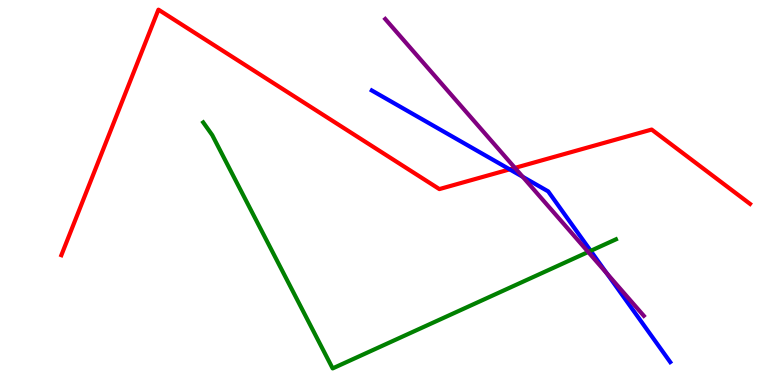[{'lines': ['blue', 'red'], 'intersections': [{'x': 6.58, 'y': 5.6}]}, {'lines': ['green', 'red'], 'intersections': []}, {'lines': ['purple', 'red'], 'intersections': [{'x': 6.64, 'y': 5.64}]}, {'lines': ['blue', 'green'], 'intersections': [{'x': 7.62, 'y': 3.48}]}, {'lines': ['blue', 'purple'], 'intersections': [{'x': 6.74, 'y': 5.41}, {'x': 7.83, 'y': 2.9}]}, {'lines': ['green', 'purple'], 'intersections': [{'x': 7.59, 'y': 3.46}]}]